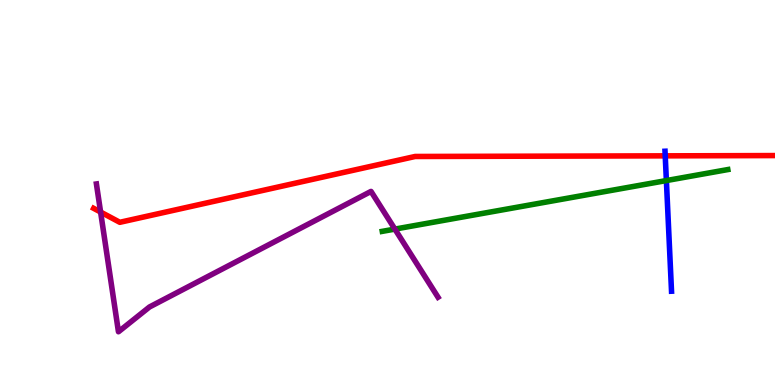[{'lines': ['blue', 'red'], 'intersections': [{'x': 8.58, 'y': 5.95}]}, {'lines': ['green', 'red'], 'intersections': []}, {'lines': ['purple', 'red'], 'intersections': [{'x': 1.3, 'y': 4.49}]}, {'lines': ['blue', 'green'], 'intersections': [{'x': 8.6, 'y': 5.31}]}, {'lines': ['blue', 'purple'], 'intersections': []}, {'lines': ['green', 'purple'], 'intersections': [{'x': 5.1, 'y': 4.05}]}]